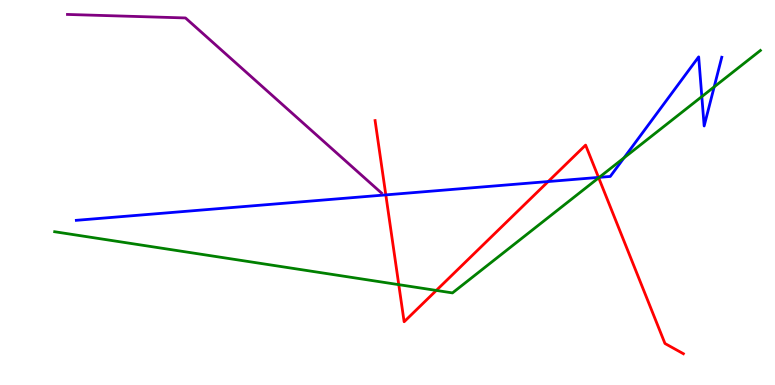[{'lines': ['blue', 'red'], 'intersections': [{'x': 4.98, 'y': 4.94}, {'x': 7.07, 'y': 5.28}, {'x': 7.72, 'y': 5.39}]}, {'lines': ['green', 'red'], 'intersections': [{'x': 5.15, 'y': 2.61}, {'x': 5.63, 'y': 2.46}, {'x': 7.72, 'y': 5.38}]}, {'lines': ['purple', 'red'], 'intersections': []}, {'lines': ['blue', 'green'], 'intersections': [{'x': 7.73, 'y': 5.39}, {'x': 8.05, 'y': 5.9}, {'x': 9.06, 'y': 7.49}, {'x': 9.22, 'y': 7.74}]}, {'lines': ['blue', 'purple'], 'intersections': []}, {'lines': ['green', 'purple'], 'intersections': []}]